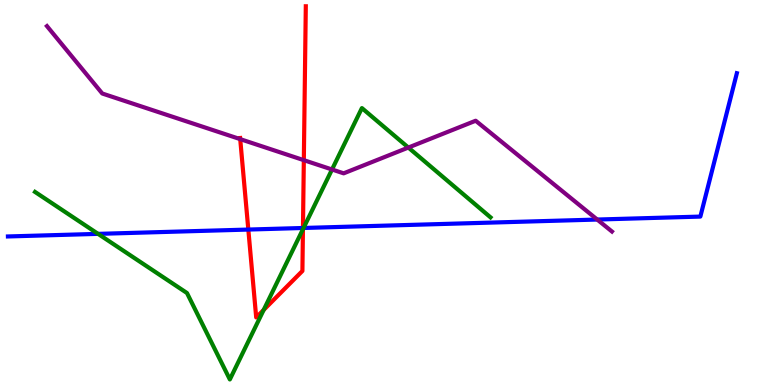[{'lines': ['blue', 'red'], 'intersections': [{'x': 3.2, 'y': 4.04}, {'x': 3.91, 'y': 4.08}]}, {'lines': ['green', 'red'], 'intersections': [{'x': 3.4, 'y': 1.95}, {'x': 3.91, 'y': 4.05}]}, {'lines': ['purple', 'red'], 'intersections': [{'x': 3.1, 'y': 6.39}, {'x': 3.92, 'y': 5.84}]}, {'lines': ['blue', 'green'], 'intersections': [{'x': 1.27, 'y': 3.93}, {'x': 3.92, 'y': 4.08}]}, {'lines': ['blue', 'purple'], 'intersections': [{'x': 7.71, 'y': 4.3}]}, {'lines': ['green', 'purple'], 'intersections': [{'x': 4.28, 'y': 5.6}, {'x': 5.27, 'y': 6.17}]}]